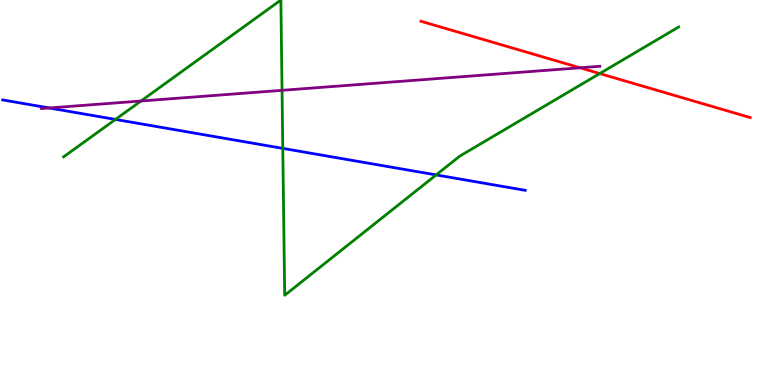[{'lines': ['blue', 'red'], 'intersections': []}, {'lines': ['green', 'red'], 'intersections': [{'x': 7.74, 'y': 8.09}]}, {'lines': ['purple', 'red'], 'intersections': [{'x': 7.48, 'y': 8.24}]}, {'lines': ['blue', 'green'], 'intersections': [{'x': 1.49, 'y': 6.9}, {'x': 3.65, 'y': 6.15}, {'x': 5.63, 'y': 5.46}]}, {'lines': ['blue', 'purple'], 'intersections': [{'x': 0.634, 'y': 7.2}]}, {'lines': ['green', 'purple'], 'intersections': [{'x': 1.82, 'y': 7.38}, {'x': 3.64, 'y': 7.65}]}]